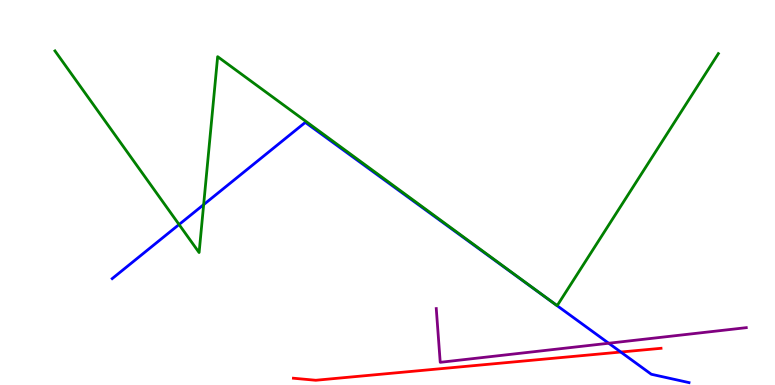[{'lines': ['blue', 'red'], 'intersections': [{'x': 8.01, 'y': 0.856}]}, {'lines': ['green', 'red'], 'intersections': []}, {'lines': ['purple', 'red'], 'intersections': []}, {'lines': ['blue', 'green'], 'intersections': [{'x': 2.31, 'y': 4.17}, {'x': 2.63, 'y': 4.68}]}, {'lines': ['blue', 'purple'], 'intersections': [{'x': 7.85, 'y': 1.08}]}, {'lines': ['green', 'purple'], 'intersections': []}]